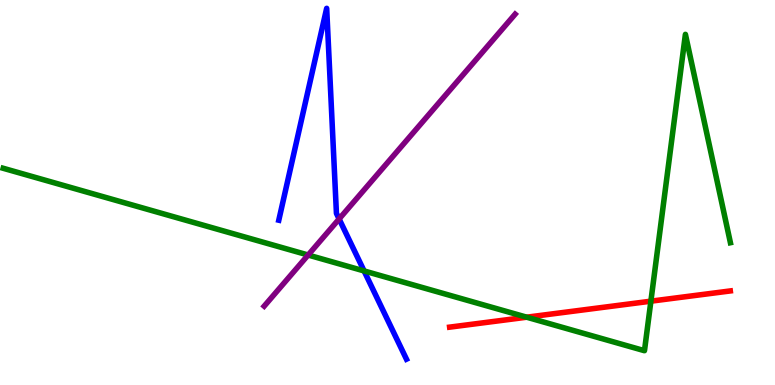[{'lines': ['blue', 'red'], 'intersections': []}, {'lines': ['green', 'red'], 'intersections': [{'x': 6.8, 'y': 1.76}, {'x': 8.4, 'y': 2.18}]}, {'lines': ['purple', 'red'], 'intersections': []}, {'lines': ['blue', 'green'], 'intersections': [{'x': 4.7, 'y': 2.96}]}, {'lines': ['blue', 'purple'], 'intersections': [{'x': 4.38, 'y': 4.31}]}, {'lines': ['green', 'purple'], 'intersections': [{'x': 3.98, 'y': 3.38}]}]